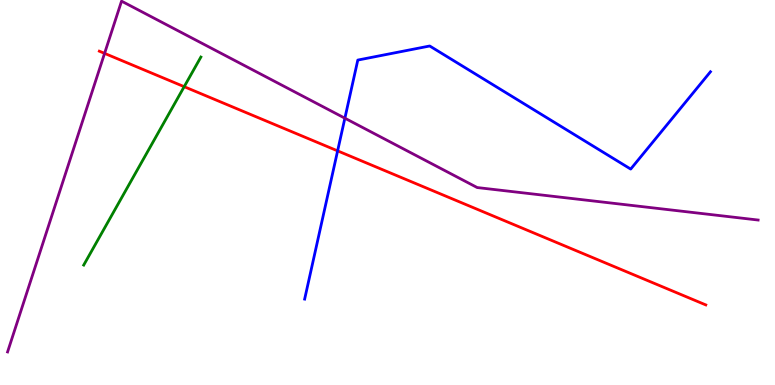[{'lines': ['blue', 'red'], 'intersections': [{'x': 4.36, 'y': 6.08}]}, {'lines': ['green', 'red'], 'intersections': [{'x': 2.38, 'y': 7.75}]}, {'lines': ['purple', 'red'], 'intersections': [{'x': 1.35, 'y': 8.61}]}, {'lines': ['blue', 'green'], 'intersections': []}, {'lines': ['blue', 'purple'], 'intersections': [{'x': 4.45, 'y': 6.93}]}, {'lines': ['green', 'purple'], 'intersections': []}]